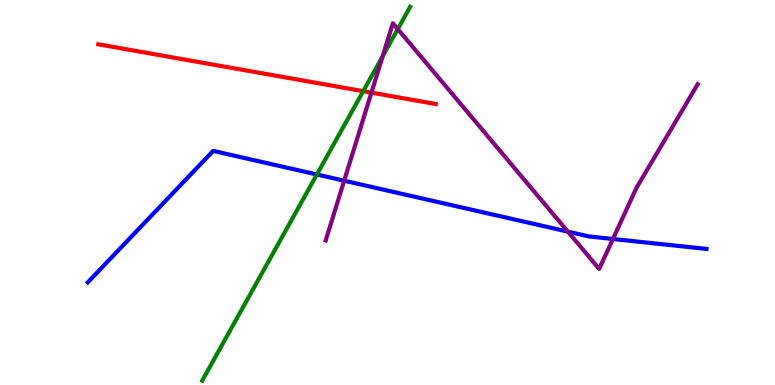[{'lines': ['blue', 'red'], 'intersections': []}, {'lines': ['green', 'red'], 'intersections': [{'x': 4.69, 'y': 7.63}]}, {'lines': ['purple', 'red'], 'intersections': [{'x': 4.79, 'y': 7.59}]}, {'lines': ['blue', 'green'], 'intersections': [{'x': 4.09, 'y': 5.47}]}, {'lines': ['blue', 'purple'], 'intersections': [{'x': 4.44, 'y': 5.31}, {'x': 7.33, 'y': 3.98}, {'x': 7.91, 'y': 3.79}]}, {'lines': ['green', 'purple'], 'intersections': [{'x': 4.94, 'y': 8.54}, {'x': 5.13, 'y': 9.25}]}]